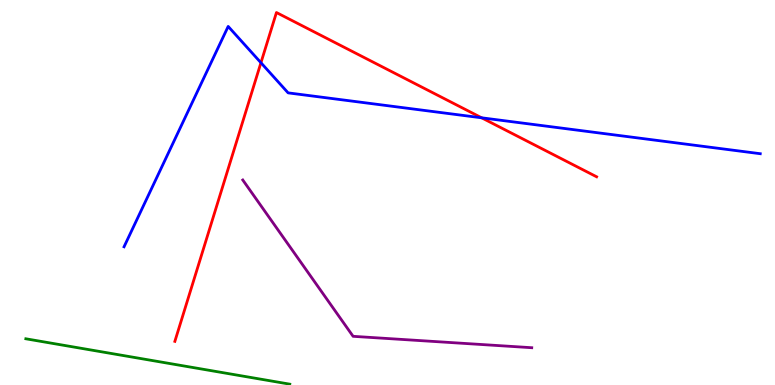[{'lines': ['blue', 'red'], 'intersections': [{'x': 3.37, 'y': 8.37}, {'x': 6.21, 'y': 6.94}]}, {'lines': ['green', 'red'], 'intersections': []}, {'lines': ['purple', 'red'], 'intersections': []}, {'lines': ['blue', 'green'], 'intersections': []}, {'lines': ['blue', 'purple'], 'intersections': []}, {'lines': ['green', 'purple'], 'intersections': []}]